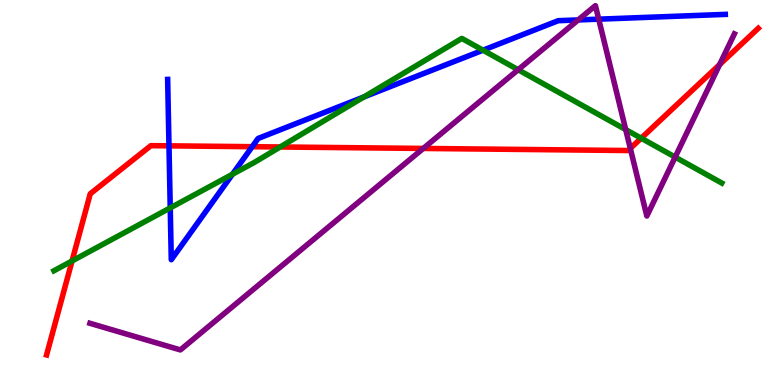[{'lines': ['blue', 'red'], 'intersections': [{'x': 2.18, 'y': 6.21}, {'x': 3.25, 'y': 6.19}]}, {'lines': ['green', 'red'], 'intersections': [{'x': 0.93, 'y': 3.22}, {'x': 3.62, 'y': 6.18}, {'x': 8.27, 'y': 6.41}]}, {'lines': ['purple', 'red'], 'intersections': [{'x': 5.46, 'y': 6.14}, {'x': 8.13, 'y': 6.15}, {'x': 9.29, 'y': 8.32}]}, {'lines': ['blue', 'green'], 'intersections': [{'x': 2.2, 'y': 4.6}, {'x': 3.0, 'y': 5.47}, {'x': 4.7, 'y': 7.48}, {'x': 6.23, 'y': 8.7}]}, {'lines': ['blue', 'purple'], 'intersections': [{'x': 7.46, 'y': 9.48}, {'x': 7.73, 'y': 9.5}]}, {'lines': ['green', 'purple'], 'intersections': [{'x': 6.69, 'y': 8.19}, {'x': 8.07, 'y': 6.63}, {'x': 8.71, 'y': 5.92}]}]